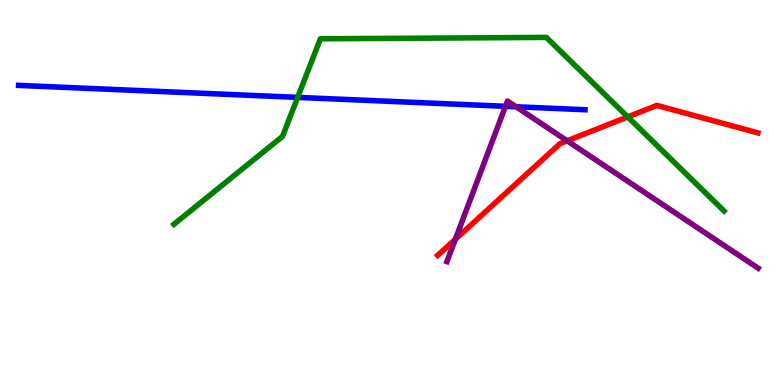[{'lines': ['blue', 'red'], 'intersections': []}, {'lines': ['green', 'red'], 'intersections': [{'x': 8.1, 'y': 6.96}]}, {'lines': ['purple', 'red'], 'intersections': [{'x': 5.88, 'y': 3.79}, {'x': 7.32, 'y': 6.34}]}, {'lines': ['blue', 'green'], 'intersections': [{'x': 3.84, 'y': 7.47}]}, {'lines': ['blue', 'purple'], 'intersections': [{'x': 6.52, 'y': 7.24}, {'x': 6.66, 'y': 7.23}]}, {'lines': ['green', 'purple'], 'intersections': []}]